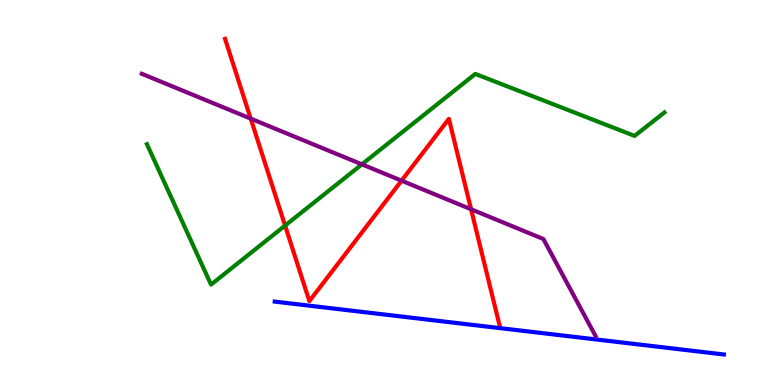[{'lines': ['blue', 'red'], 'intersections': []}, {'lines': ['green', 'red'], 'intersections': [{'x': 3.68, 'y': 4.14}]}, {'lines': ['purple', 'red'], 'intersections': [{'x': 3.23, 'y': 6.92}, {'x': 5.18, 'y': 5.31}, {'x': 6.08, 'y': 4.56}]}, {'lines': ['blue', 'green'], 'intersections': []}, {'lines': ['blue', 'purple'], 'intersections': []}, {'lines': ['green', 'purple'], 'intersections': [{'x': 4.67, 'y': 5.73}]}]